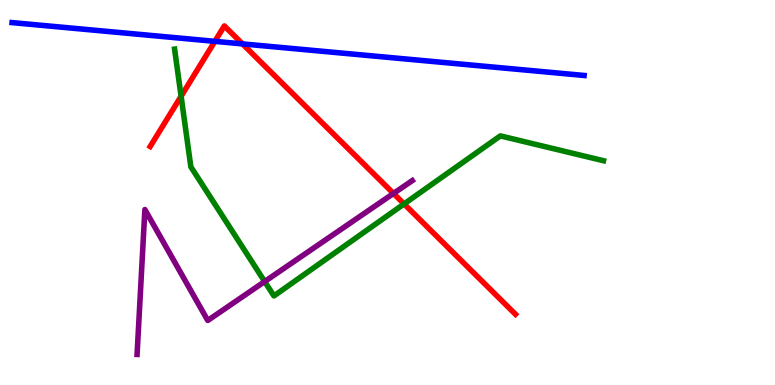[{'lines': ['blue', 'red'], 'intersections': [{'x': 2.77, 'y': 8.93}, {'x': 3.13, 'y': 8.86}]}, {'lines': ['green', 'red'], 'intersections': [{'x': 2.34, 'y': 7.5}, {'x': 5.21, 'y': 4.7}]}, {'lines': ['purple', 'red'], 'intersections': [{'x': 5.08, 'y': 4.98}]}, {'lines': ['blue', 'green'], 'intersections': []}, {'lines': ['blue', 'purple'], 'intersections': []}, {'lines': ['green', 'purple'], 'intersections': [{'x': 3.42, 'y': 2.69}]}]